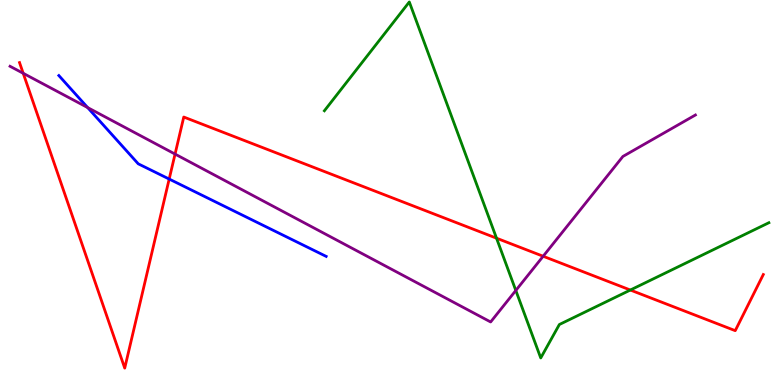[{'lines': ['blue', 'red'], 'intersections': [{'x': 2.18, 'y': 5.35}]}, {'lines': ['green', 'red'], 'intersections': [{'x': 6.41, 'y': 3.81}, {'x': 8.13, 'y': 2.47}]}, {'lines': ['purple', 'red'], 'intersections': [{'x': 0.3, 'y': 8.1}, {'x': 2.26, 'y': 6.0}, {'x': 7.01, 'y': 3.34}]}, {'lines': ['blue', 'green'], 'intersections': []}, {'lines': ['blue', 'purple'], 'intersections': [{'x': 1.13, 'y': 7.21}]}, {'lines': ['green', 'purple'], 'intersections': [{'x': 6.66, 'y': 2.46}]}]